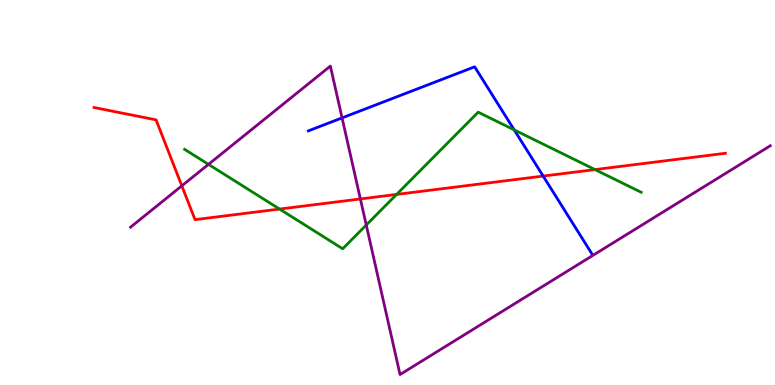[{'lines': ['blue', 'red'], 'intersections': [{'x': 7.01, 'y': 5.43}]}, {'lines': ['green', 'red'], 'intersections': [{'x': 3.61, 'y': 4.57}, {'x': 5.12, 'y': 4.95}, {'x': 7.68, 'y': 5.6}]}, {'lines': ['purple', 'red'], 'intersections': [{'x': 2.35, 'y': 5.17}, {'x': 4.65, 'y': 4.83}]}, {'lines': ['blue', 'green'], 'intersections': [{'x': 6.63, 'y': 6.63}]}, {'lines': ['blue', 'purple'], 'intersections': [{'x': 4.41, 'y': 6.94}]}, {'lines': ['green', 'purple'], 'intersections': [{'x': 2.69, 'y': 5.73}, {'x': 4.73, 'y': 4.16}]}]